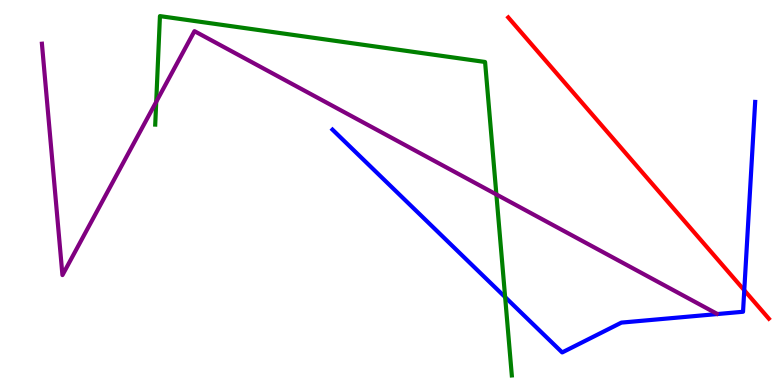[{'lines': ['blue', 'red'], 'intersections': [{'x': 9.6, 'y': 2.46}]}, {'lines': ['green', 'red'], 'intersections': []}, {'lines': ['purple', 'red'], 'intersections': []}, {'lines': ['blue', 'green'], 'intersections': [{'x': 6.52, 'y': 2.28}]}, {'lines': ['blue', 'purple'], 'intersections': []}, {'lines': ['green', 'purple'], 'intersections': [{'x': 2.02, 'y': 7.35}, {'x': 6.4, 'y': 4.95}]}]